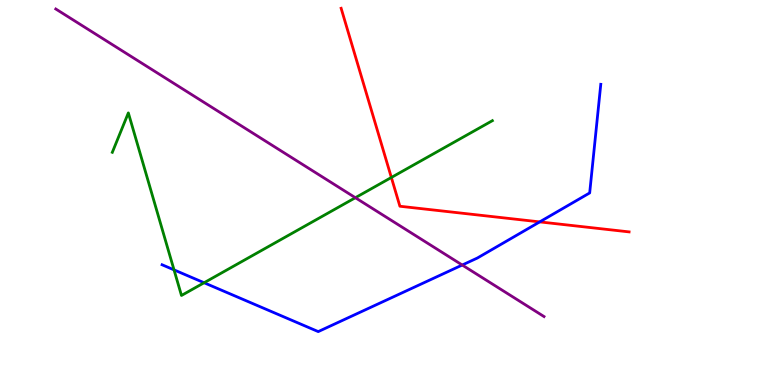[{'lines': ['blue', 'red'], 'intersections': [{'x': 6.96, 'y': 4.24}]}, {'lines': ['green', 'red'], 'intersections': [{'x': 5.05, 'y': 5.39}]}, {'lines': ['purple', 'red'], 'intersections': []}, {'lines': ['blue', 'green'], 'intersections': [{'x': 2.25, 'y': 2.99}, {'x': 2.63, 'y': 2.66}]}, {'lines': ['blue', 'purple'], 'intersections': [{'x': 5.96, 'y': 3.12}]}, {'lines': ['green', 'purple'], 'intersections': [{'x': 4.59, 'y': 4.86}]}]